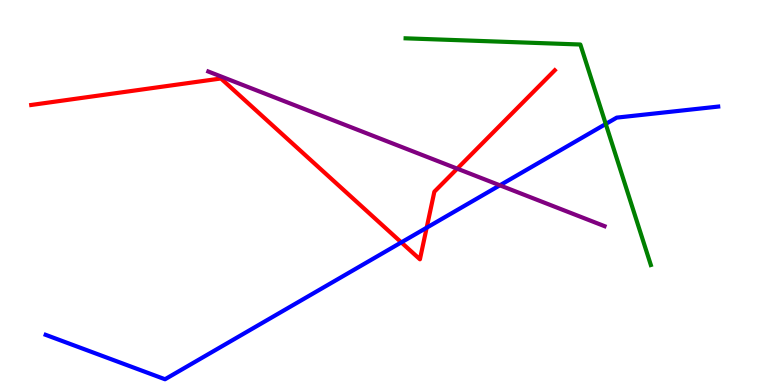[{'lines': ['blue', 'red'], 'intersections': [{'x': 5.18, 'y': 3.7}, {'x': 5.51, 'y': 4.09}]}, {'lines': ['green', 'red'], 'intersections': []}, {'lines': ['purple', 'red'], 'intersections': [{'x': 5.9, 'y': 5.62}]}, {'lines': ['blue', 'green'], 'intersections': [{'x': 7.82, 'y': 6.78}]}, {'lines': ['blue', 'purple'], 'intersections': [{'x': 6.45, 'y': 5.19}]}, {'lines': ['green', 'purple'], 'intersections': []}]